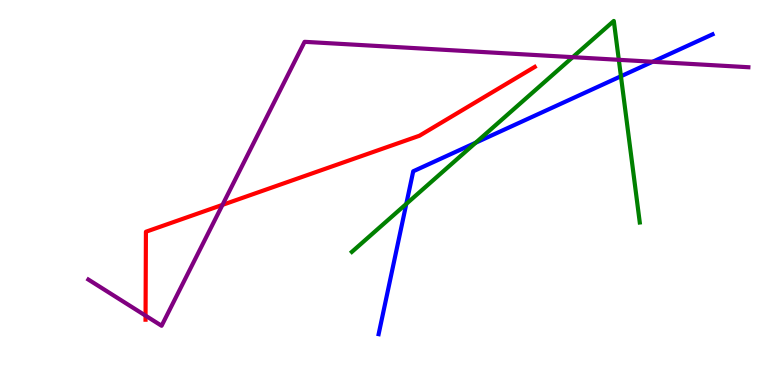[{'lines': ['blue', 'red'], 'intersections': []}, {'lines': ['green', 'red'], 'intersections': []}, {'lines': ['purple', 'red'], 'intersections': [{'x': 1.88, 'y': 1.8}, {'x': 2.87, 'y': 4.68}]}, {'lines': ['blue', 'green'], 'intersections': [{'x': 5.24, 'y': 4.7}, {'x': 6.14, 'y': 6.29}, {'x': 8.01, 'y': 8.02}]}, {'lines': ['blue', 'purple'], 'intersections': [{'x': 8.42, 'y': 8.4}]}, {'lines': ['green', 'purple'], 'intersections': [{'x': 7.39, 'y': 8.52}, {'x': 7.98, 'y': 8.45}]}]